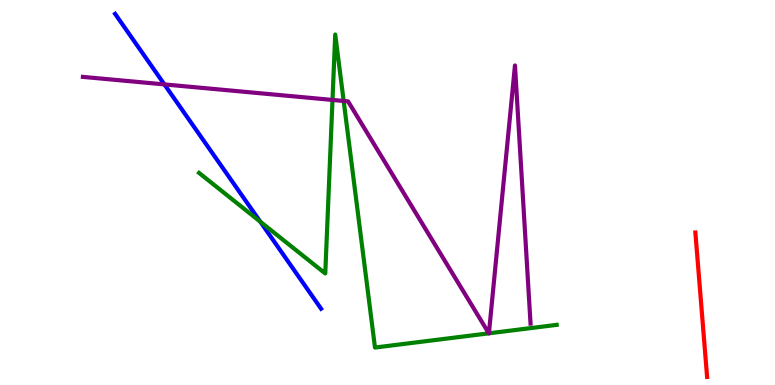[{'lines': ['blue', 'red'], 'intersections': []}, {'lines': ['green', 'red'], 'intersections': []}, {'lines': ['purple', 'red'], 'intersections': []}, {'lines': ['blue', 'green'], 'intersections': [{'x': 3.36, 'y': 4.24}]}, {'lines': ['blue', 'purple'], 'intersections': [{'x': 2.12, 'y': 7.81}]}, {'lines': ['green', 'purple'], 'intersections': [{'x': 4.29, 'y': 7.4}, {'x': 4.43, 'y': 7.38}, {'x': 6.31, 'y': 1.34}, {'x': 6.31, 'y': 1.34}]}]